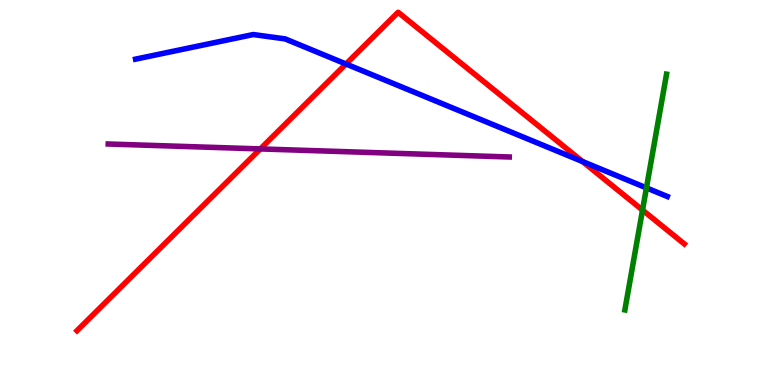[{'lines': ['blue', 'red'], 'intersections': [{'x': 4.46, 'y': 8.34}, {'x': 7.52, 'y': 5.8}]}, {'lines': ['green', 'red'], 'intersections': [{'x': 8.29, 'y': 4.54}]}, {'lines': ['purple', 'red'], 'intersections': [{'x': 3.36, 'y': 6.13}]}, {'lines': ['blue', 'green'], 'intersections': [{'x': 8.34, 'y': 5.12}]}, {'lines': ['blue', 'purple'], 'intersections': []}, {'lines': ['green', 'purple'], 'intersections': []}]